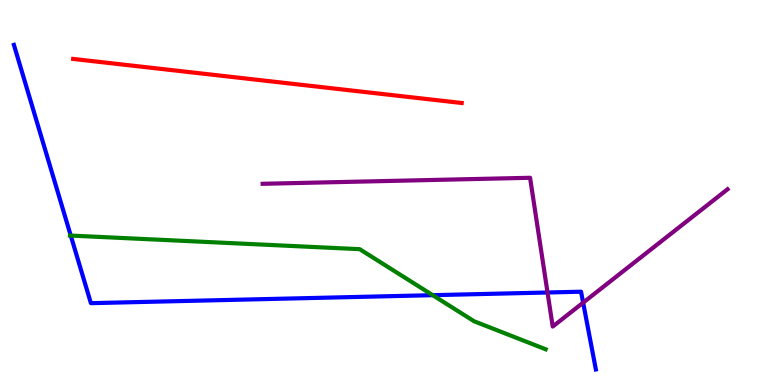[{'lines': ['blue', 'red'], 'intersections': []}, {'lines': ['green', 'red'], 'intersections': []}, {'lines': ['purple', 'red'], 'intersections': []}, {'lines': ['blue', 'green'], 'intersections': [{'x': 0.913, 'y': 3.88}, {'x': 5.58, 'y': 2.33}]}, {'lines': ['blue', 'purple'], 'intersections': [{'x': 7.06, 'y': 2.4}, {'x': 7.52, 'y': 2.14}]}, {'lines': ['green', 'purple'], 'intersections': []}]